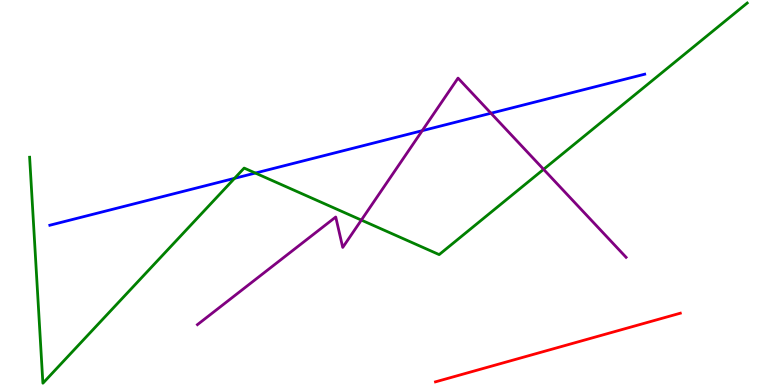[{'lines': ['blue', 'red'], 'intersections': []}, {'lines': ['green', 'red'], 'intersections': []}, {'lines': ['purple', 'red'], 'intersections': []}, {'lines': ['blue', 'green'], 'intersections': [{'x': 3.03, 'y': 5.37}, {'x': 3.29, 'y': 5.51}]}, {'lines': ['blue', 'purple'], 'intersections': [{'x': 5.45, 'y': 6.61}, {'x': 6.34, 'y': 7.06}]}, {'lines': ['green', 'purple'], 'intersections': [{'x': 4.66, 'y': 4.28}, {'x': 7.01, 'y': 5.6}]}]